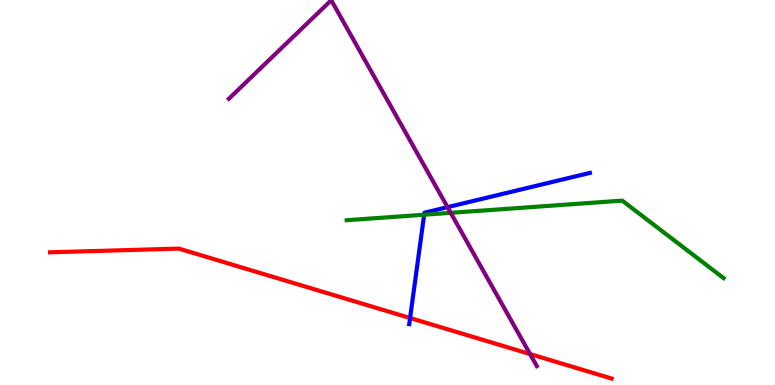[{'lines': ['blue', 'red'], 'intersections': [{'x': 5.29, 'y': 1.74}]}, {'lines': ['green', 'red'], 'intersections': []}, {'lines': ['purple', 'red'], 'intersections': [{'x': 6.84, 'y': 0.804}]}, {'lines': ['blue', 'green'], 'intersections': [{'x': 5.47, 'y': 4.42}]}, {'lines': ['blue', 'purple'], 'intersections': [{'x': 5.77, 'y': 4.62}]}, {'lines': ['green', 'purple'], 'intersections': [{'x': 5.82, 'y': 4.47}]}]